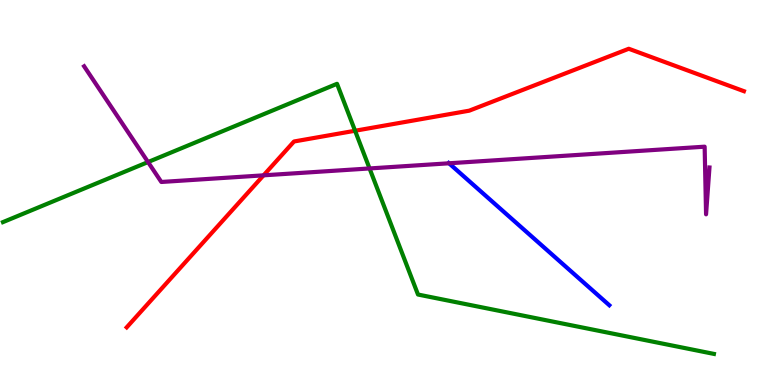[{'lines': ['blue', 'red'], 'intersections': []}, {'lines': ['green', 'red'], 'intersections': [{'x': 4.58, 'y': 6.6}]}, {'lines': ['purple', 'red'], 'intersections': [{'x': 3.4, 'y': 5.45}]}, {'lines': ['blue', 'green'], 'intersections': []}, {'lines': ['blue', 'purple'], 'intersections': [{'x': 5.79, 'y': 5.76}]}, {'lines': ['green', 'purple'], 'intersections': [{'x': 1.91, 'y': 5.79}, {'x': 4.77, 'y': 5.62}]}]